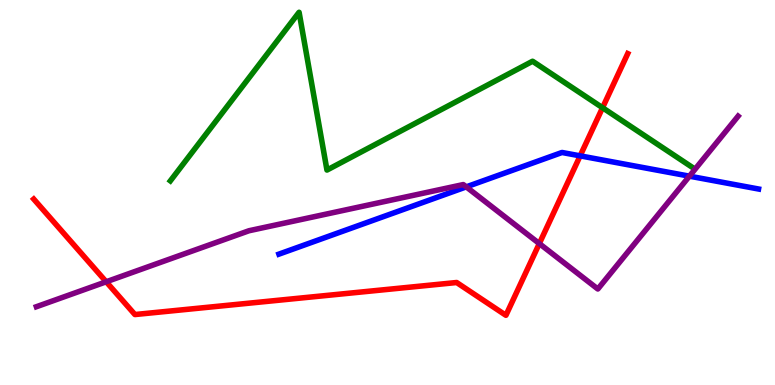[{'lines': ['blue', 'red'], 'intersections': [{'x': 7.49, 'y': 5.95}]}, {'lines': ['green', 'red'], 'intersections': [{'x': 7.77, 'y': 7.2}]}, {'lines': ['purple', 'red'], 'intersections': [{'x': 1.37, 'y': 2.68}, {'x': 6.96, 'y': 3.67}]}, {'lines': ['blue', 'green'], 'intersections': []}, {'lines': ['blue', 'purple'], 'intersections': [{'x': 6.02, 'y': 5.15}, {'x': 8.9, 'y': 5.42}]}, {'lines': ['green', 'purple'], 'intersections': []}]